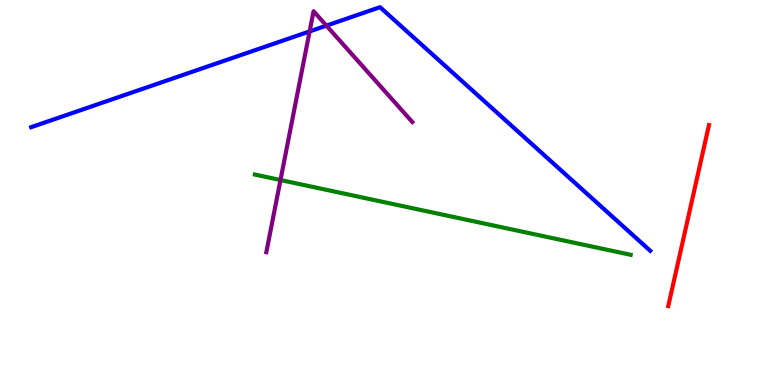[{'lines': ['blue', 'red'], 'intersections': []}, {'lines': ['green', 'red'], 'intersections': []}, {'lines': ['purple', 'red'], 'intersections': []}, {'lines': ['blue', 'green'], 'intersections': []}, {'lines': ['blue', 'purple'], 'intersections': [{'x': 4.0, 'y': 9.18}, {'x': 4.21, 'y': 9.33}]}, {'lines': ['green', 'purple'], 'intersections': [{'x': 3.62, 'y': 5.32}]}]